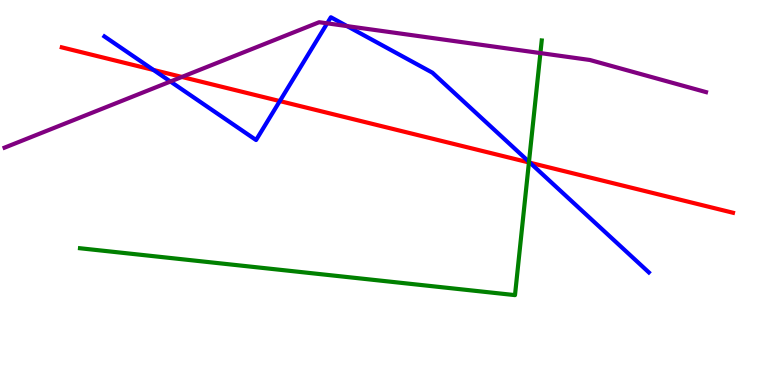[{'lines': ['blue', 'red'], 'intersections': [{'x': 1.98, 'y': 8.18}, {'x': 3.61, 'y': 7.37}, {'x': 6.84, 'y': 5.77}]}, {'lines': ['green', 'red'], 'intersections': [{'x': 6.82, 'y': 5.78}]}, {'lines': ['purple', 'red'], 'intersections': [{'x': 2.35, 'y': 8.0}]}, {'lines': ['blue', 'green'], 'intersections': [{'x': 6.83, 'y': 5.8}]}, {'lines': ['blue', 'purple'], 'intersections': [{'x': 2.2, 'y': 7.88}, {'x': 4.22, 'y': 9.39}, {'x': 4.48, 'y': 9.32}]}, {'lines': ['green', 'purple'], 'intersections': [{'x': 6.97, 'y': 8.62}]}]